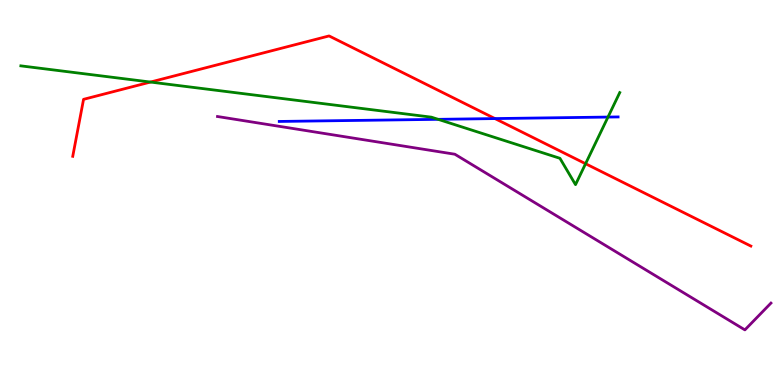[{'lines': ['blue', 'red'], 'intersections': [{'x': 6.39, 'y': 6.92}]}, {'lines': ['green', 'red'], 'intersections': [{'x': 1.94, 'y': 7.87}, {'x': 7.56, 'y': 5.75}]}, {'lines': ['purple', 'red'], 'intersections': []}, {'lines': ['blue', 'green'], 'intersections': [{'x': 5.65, 'y': 6.9}, {'x': 7.84, 'y': 6.96}]}, {'lines': ['blue', 'purple'], 'intersections': []}, {'lines': ['green', 'purple'], 'intersections': []}]